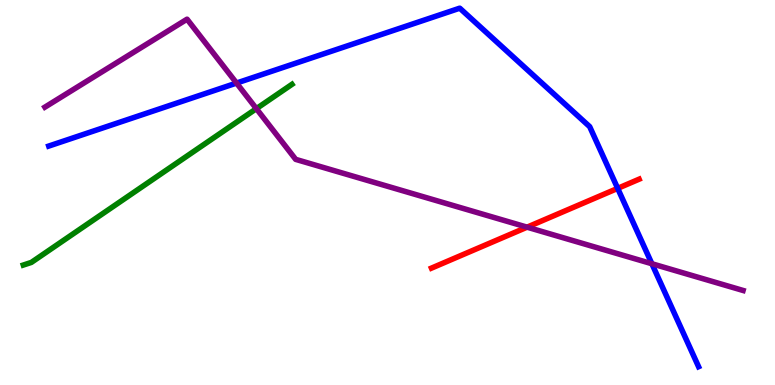[{'lines': ['blue', 'red'], 'intersections': [{'x': 7.97, 'y': 5.11}]}, {'lines': ['green', 'red'], 'intersections': []}, {'lines': ['purple', 'red'], 'intersections': [{'x': 6.8, 'y': 4.1}]}, {'lines': ['blue', 'green'], 'intersections': []}, {'lines': ['blue', 'purple'], 'intersections': [{'x': 3.05, 'y': 7.84}, {'x': 8.41, 'y': 3.15}]}, {'lines': ['green', 'purple'], 'intersections': [{'x': 3.31, 'y': 7.18}]}]